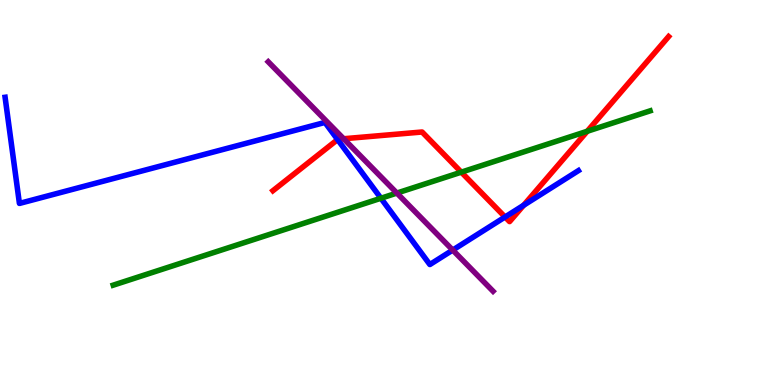[{'lines': ['blue', 'red'], 'intersections': [{'x': 4.36, 'y': 6.37}, {'x': 6.52, 'y': 4.36}, {'x': 6.76, 'y': 4.67}]}, {'lines': ['green', 'red'], 'intersections': [{'x': 5.95, 'y': 5.53}, {'x': 7.58, 'y': 6.59}]}, {'lines': ['purple', 'red'], 'intersections': [{'x': 4.43, 'y': 6.4}]}, {'lines': ['blue', 'green'], 'intersections': [{'x': 4.92, 'y': 4.85}]}, {'lines': ['blue', 'purple'], 'intersections': [{'x': 5.84, 'y': 3.5}]}, {'lines': ['green', 'purple'], 'intersections': [{'x': 5.12, 'y': 4.99}]}]